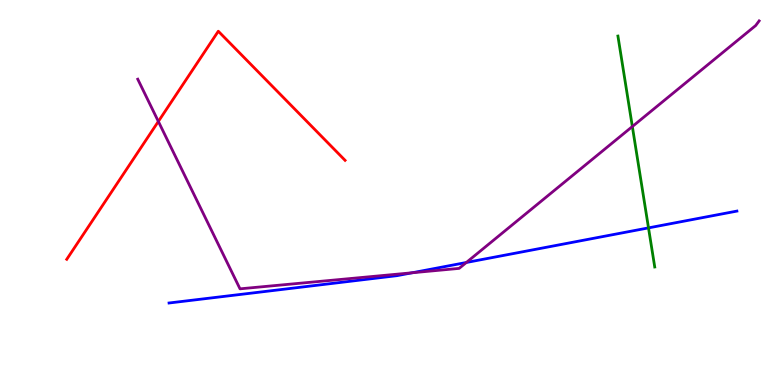[{'lines': ['blue', 'red'], 'intersections': []}, {'lines': ['green', 'red'], 'intersections': []}, {'lines': ['purple', 'red'], 'intersections': [{'x': 2.04, 'y': 6.85}]}, {'lines': ['blue', 'green'], 'intersections': [{'x': 8.37, 'y': 4.08}]}, {'lines': ['blue', 'purple'], 'intersections': [{'x': 5.32, 'y': 2.92}, {'x': 6.02, 'y': 3.18}]}, {'lines': ['green', 'purple'], 'intersections': [{'x': 8.16, 'y': 6.71}]}]